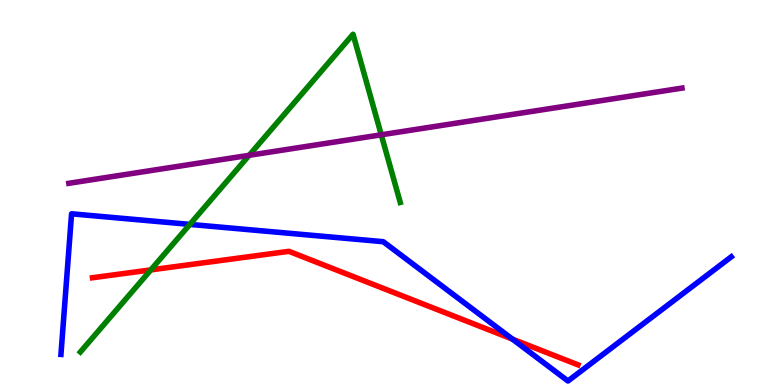[{'lines': ['blue', 'red'], 'intersections': [{'x': 6.61, 'y': 1.19}]}, {'lines': ['green', 'red'], 'intersections': [{'x': 1.95, 'y': 2.99}]}, {'lines': ['purple', 'red'], 'intersections': []}, {'lines': ['blue', 'green'], 'intersections': [{'x': 2.45, 'y': 4.17}]}, {'lines': ['blue', 'purple'], 'intersections': []}, {'lines': ['green', 'purple'], 'intersections': [{'x': 3.21, 'y': 5.97}, {'x': 4.92, 'y': 6.5}]}]